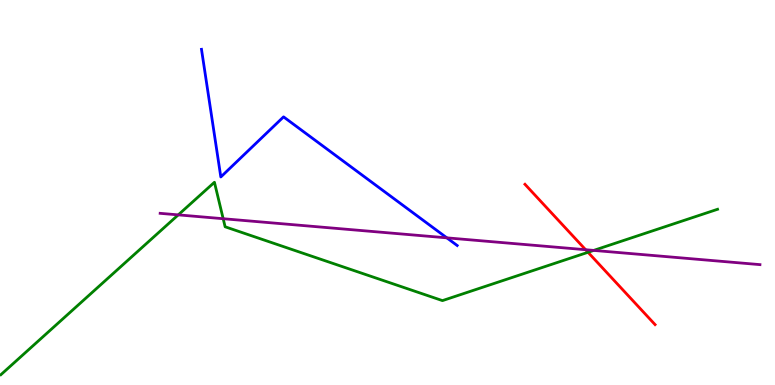[{'lines': ['blue', 'red'], 'intersections': []}, {'lines': ['green', 'red'], 'intersections': [{'x': 7.59, 'y': 3.45}]}, {'lines': ['purple', 'red'], 'intersections': [{'x': 7.56, 'y': 3.51}]}, {'lines': ['blue', 'green'], 'intersections': []}, {'lines': ['blue', 'purple'], 'intersections': [{'x': 5.77, 'y': 3.82}]}, {'lines': ['green', 'purple'], 'intersections': [{'x': 2.3, 'y': 4.42}, {'x': 2.88, 'y': 4.32}, {'x': 7.66, 'y': 3.5}]}]